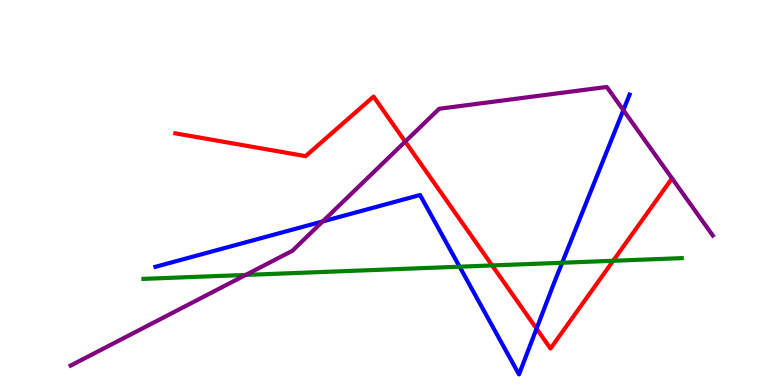[{'lines': ['blue', 'red'], 'intersections': [{'x': 6.92, 'y': 1.46}]}, {'lines': ['green', 'red'], 'intersections': [{'x': 6.35, 'y': 3.11}, {'x': 7.91, 'y': 3.23}]}, {'lines': ['purple', 'red'], 'intersections': [{'x': 5.23, 'y': 6.32}]}, {'lines': ['blue', 'green'], 'intersections': [{'x': 5.93, 'y': 3.07}, {'x': 7.25, 'y': 3.18}]}, {'lines': ['blue', 'purple'], 'intersections': [{'x': 4.16, 'y': 4.25}, {'x': 8.04, 'y': 7.14}]}, {'lines': ['green', 'purple'], 'intersections': [{'x': 3.17, 'y': 2.86}]}]